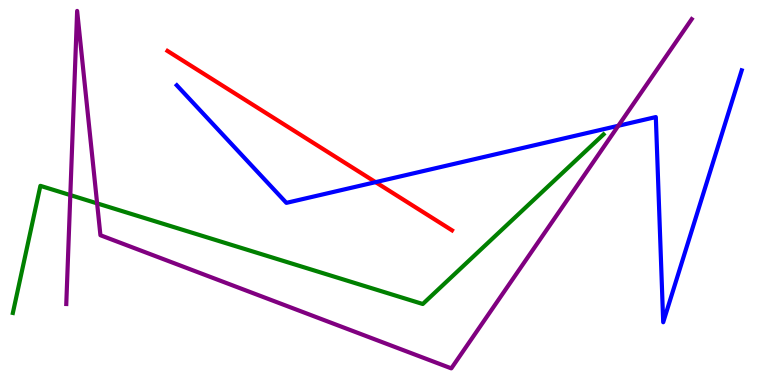[{'lines': ['blue', 'red'], 'intersections': [{'x': 4.85, 'y': 5.27}]}, {'lines': ['green', 'red'], 'intersections': []}, {'lines': ['purple', 'red'], 'intersections': []}, {'lines': ['blue', 'green'], 'intersections': []}, {'lines': ['blue', 'purple'], 'intersections': [{'x': 7.98, 'y': 6.73}]}, {'lines': ['green', 'purple'], 'intersections': [{'x': 0.907, 'y': 4.93}, {'x': 1.25, 'y': 4.72}]}]